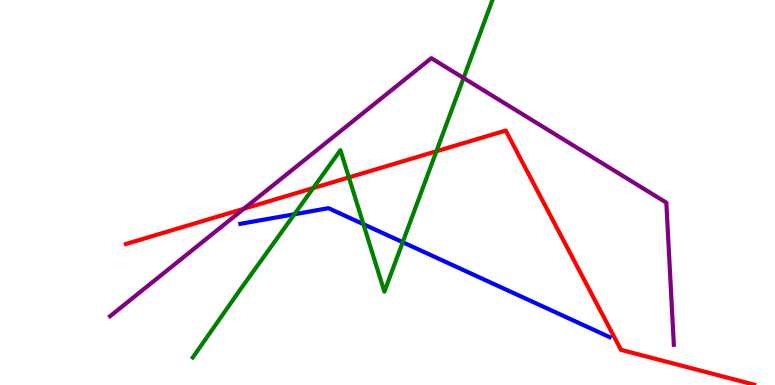[{'lines': ['blue', 'red'], 'intersections': []}, {'lines': ['green', 'red'], 'intersections': [{'x': 4.04, 'y': 5.12}, {'x': 4.5, 'y': 5.39}, {'x': 5.63, 'y': 6.07}]}, {'lines': ['purple', 'red'], 'intersections': [{'x': 3.15, 'y': 4.58}]}, {'lines': ['blue', 'green'], 'intersections': [{'x': 3.8, 'y': 4.44}, {'x': 4.69, 'y': 4.18}, {'x': 5.2, 'y': 3.71}]}, {'lines': ['blue', 'purple'], 'intersections': []}, {'lines': ['green', 'purple'], 'intersections': [{'x': 5.98, 'y': 7.97}]}]